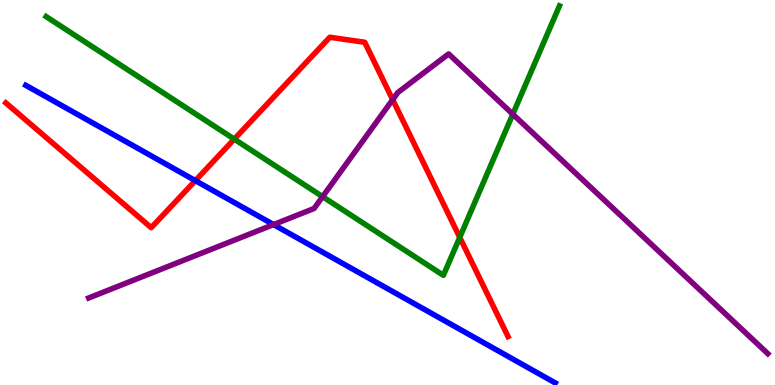[{'lines': ['blue', 'red'], 'intersections': [{'x': 2.52, 'y': 5.31}]}, {'lines': ['green', 'red'], 'intersections': [{'x': 3.02, 'y': 6.39}, {'x': 5.93, 'y': 3.83}]}, {'lines': ['purple', 'red'], 'intersections': [{'x': 5.07, 'y': 7.41}]}, {'lines': ['blue', 'green'], 'intersections': []}, {'lines': ['blue', 'purple'], 'intersections': [{'x': 3.53, 'y': 4.17}]}, {'lines': ['green', 'purple'], 'intersections': [{'x': 4.16, 'y': 4.89}, {'x': 6.62, 'y': 7.03}]}]